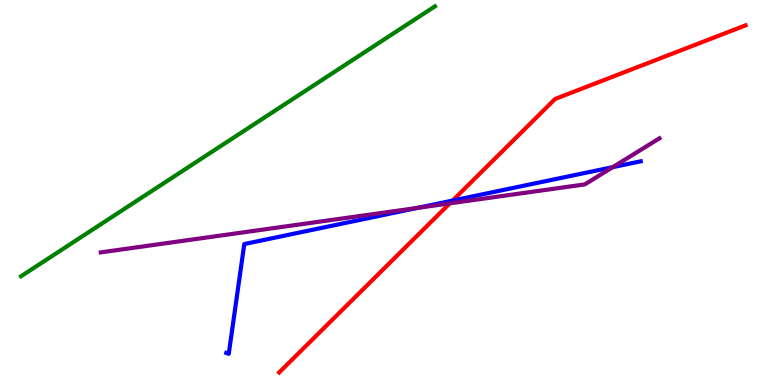[{'lines': ['blue', 'red'], 'intersections': [{'x': 5.84, 'y': 4.79}]}, {'lines': ['green', 'red'], 'intersections': []}, {'lines': ['purple', 'red'], 'intersections': [{'x': 5.8, 'y': 4.72}]}, {'lines': ['blue', 'green'], 'intersections': []}, {'lines': ['blue', 'purple'], 'intersections': [{'x': 5.39, 'y': 4.6}, {'x': 7.91, 'y': 5.66}]}, {'lines': ['green', 'purple'], 'intersections': []}]